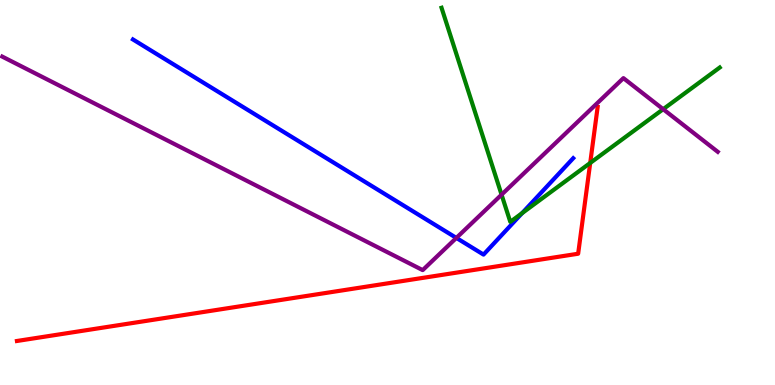[{'lines': ['blue', 'red'], 'intersections': []}, {'lines': ['green', 'red'], 'intersections': [{'x': 7.62, 'y': 5.77}]}, {'lines': ['purple', 'red'], 'intersections': []}, {'lines': ['blue', 'green'], 'intersections': [{'x': 6.74, 'y': 4.46}]}, {'lines': ['blue', 'purple'], 'intersections': [{'x': 5.89, 'y': 3.82}]}, {'lines': ['green', 'purple'], 'intersections': [{'x': 6.47, 'y': 4.94}, {'x': 8.56, 'y': 7.16}]}]